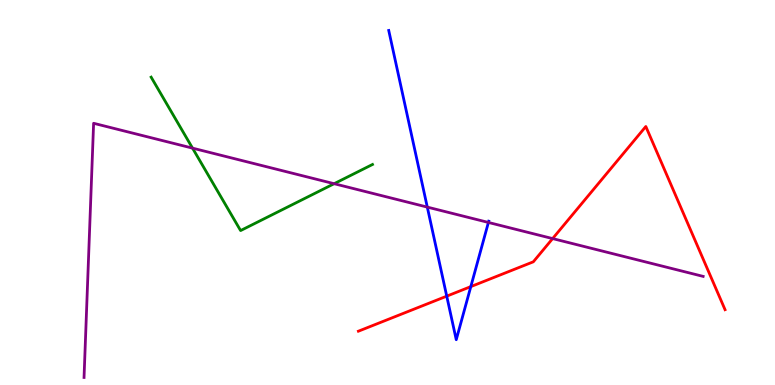[{'lines': ['blue', 'red'], 'intersections': [{'x': 5.76, 'y': 2.31}, {'x': 6.08, 'y': 2.56}]}, {'lines': ['green', 'red'], 'intersections': []}, {'lines': ['purple', 'red'], 'intersections': [{'x': 7.13, 'y': 3.8}]}, {'lines': ['blue', 'green'], 'intersections': []}, {'lines': ['blue', 'purple'], 'intersections': [{'x': 5.51, 'y': 4.62}, {'x': 6.3, 'y': 4.22}]}, {'lines': ['green', 'purple'], 'intersections': [{'x': 2.48, 'y': 6.15}, {'x': 4.31, 'y': 5.23}]}]